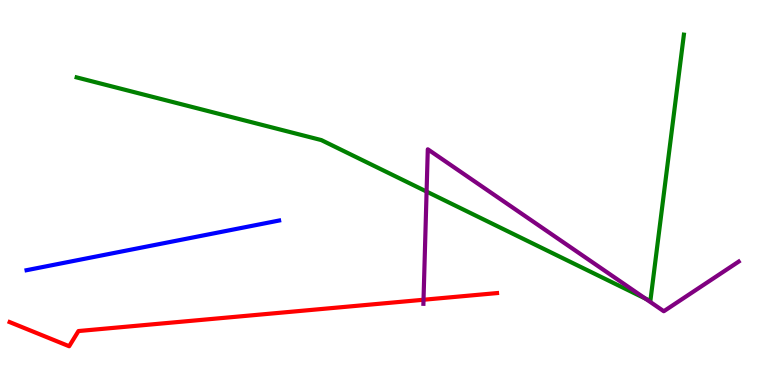[{'lines': ['blue', 'red'], 'intersections': []}, {'lines': ['green', 'red'], 'intersections': []}, {'lines': ['purple', 'red'], 'intersections': [{'x': 5.46, 'y': 2.21}]}, {'lines': ['blue', 'green'], 'intersections': []}, {'lines': ['blue', 'purple'], 'intersections': []}, {'lines': ['green', 'purple'], 'intersections': [{'x': 5.5, 'y': 5.02}, {'x': 8.33, 'y': 2.24}]}]